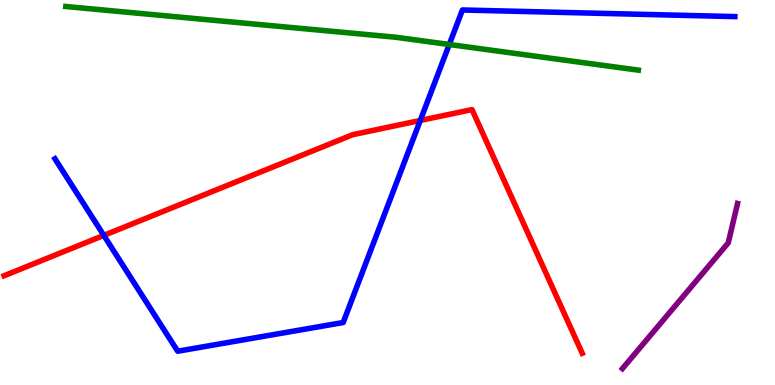[{'lines': ['blue', 'red'], 'intersections': [{'x': 1.34, 'y': 3.89}, {'x': 5.42, 'y': 6.87}]}, {'lines': ['green', 'red'], 'intersections': []}, {'lines': ['purple', 'red'], 'intersections': []}, {'lines': ['blue', 'green'], 'intersections': [{'x': 5.8, 'y': 8.84}]}, {'lines': ['blue', 'purple'], 'intersections': []}, {'lines': ['green', 'purple'], 'intersections': []}]